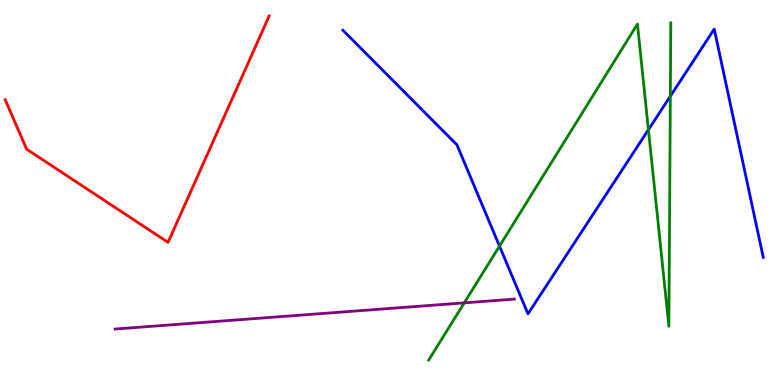[{'lines': ['blue', 'red'], 'intersections': []}, {'lines': ['green', 'red'], 'intersections': []}, {'lines': ['purple', 'red'], 'intersections': []}, {'lines': ['blue', 'green'], 'intersections': [{'x': 6.45, 'y': 3.61}, {'x': 8.37, 'y': 6.63}, {'x': 8.65, 'y': 7.5}]}, {'lines': ['blue', 'purple'], 'intersections': []}, {'lines': ['green', 'purple'], 'intersections': [{'x': 5.99, 'y': 2.13}]}]